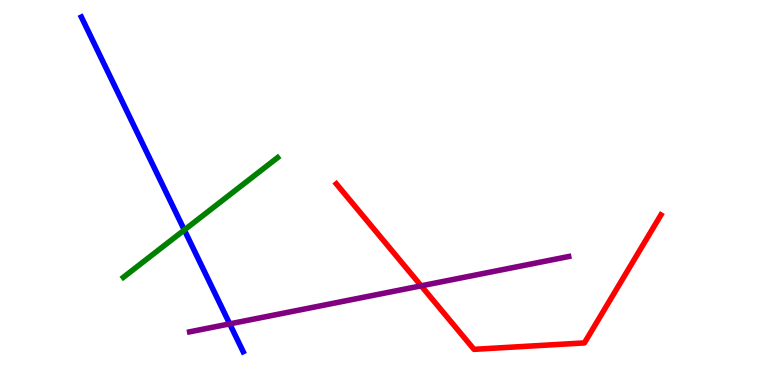[{'lines': ['blue', 'red'], 'intersections': []}, {'lines': ['green', 'red'], 'intersections': []}, {'lines': ['purple', 'red'], 'intersections': [{'x': 5.43, 'y': 2.58}]}, {'lines': ['blue', 'green'], 'intersections': [{'x': 2.38, 'y': 4.03}]}, {'lines': ['blue', 'purple'], 'intersections': [{'x': 2.96, 'y': 1.59}]}, {'lines': ['green', 'purple'], 'intersections': []}]